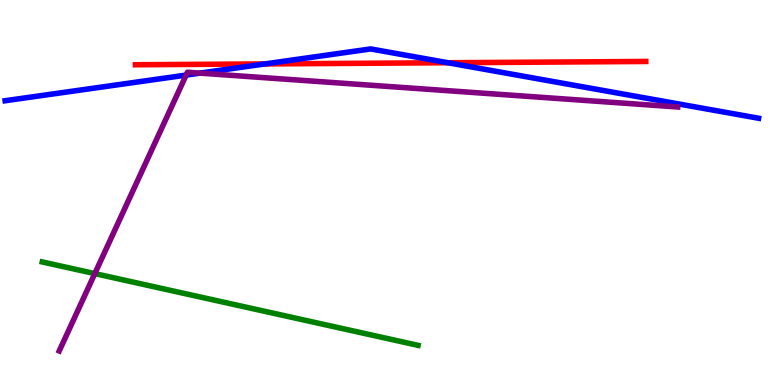[{'lines': ['blue', 'red'], 'intersections': [{'x': 3.42, 'y': 8.34}, {'x': 5.78, 'y': 8.37}]}, {'lines': ['green', 'red'], 'intersections': []}, {'lines': ['purple', 'red'], 'intersections': []}, {'lines': ['blue', 'green'], 'intersections': []}, {'lines': ['blue', 'purple'], 'intersections': [{'x': 2.4, 'y': 8.05}, {'x': 2.58, 'y': 8.1}]}, {'lines': ['green', 'purple'], 'intersections': [{'x': 1.22, 'y': 2.89}]}]